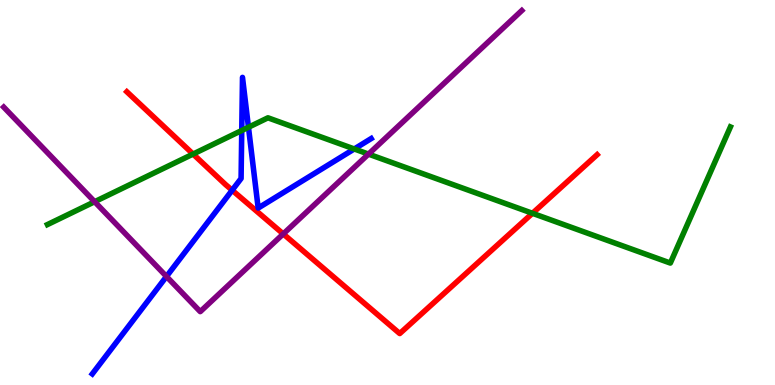[{'lines': ['blue', 'red'], 'intersections': [{'x': 3.0, 'y': 5.06}]}, {'lines': ['green', 'red'], 'intersections': [{'x': 2.49, 'y': 6.0}, {'x': 6.87, 'y': 4.46}]}, {'lines': ['purple', 'red'], 'intersections': [{'x': 3.65, 'y': 3.92}]}, {'lines': ['blue', 'green'], 'intersections': [{'x': 3.12, 'y': 6.61}, {'x': 3.21, 'y': 6.7}, {'x': 4.57, 'y': 6.13}]}, {'lines': ['blue', 'purple'], 'intersections': [{'x': 2.15, 'y': 2.82}]}, {'lines': ['green', 'purple'], 'intersections': [{'x': 1.22, 'y': 4.76}, {'x': 4.75, 'y': 6.0}]}]